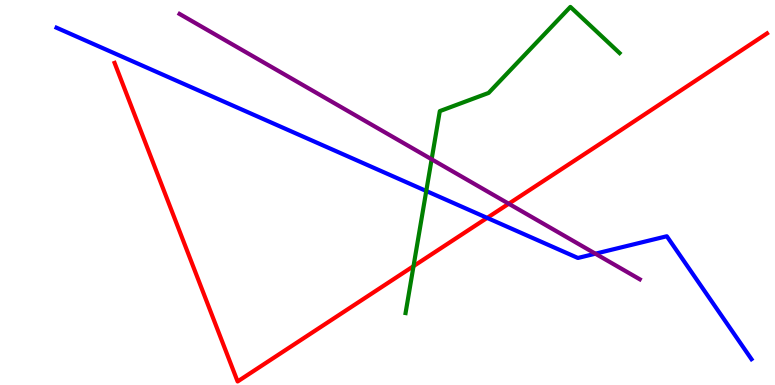[{'lines': ['blue', 'red'], 'intersections': [{'x': 6.29, 'y': 4.34}]}, {'lines': ['green', 'red'], 'intersections': [{'x': 5.34, 'y': 3.09}]}, {'lines': ['purple', 'red'], 'intersections': [{'x': 6.56, 'y': 4.71}]}, {'lines': ['blue', 'green'], 'intersections': [{'x': 5.5, 'y': 5.04}]}, {'lines': ['blue', 'purple'], 'intersections': [{'x': 7.68, 'y': 3.41}]}, {'lines': ['green', 'purple'], 'intersections': [{'x': 5.57, 'y': 5.86}]}]